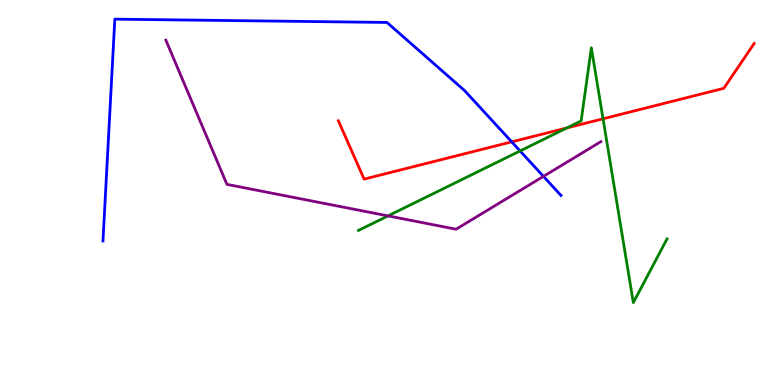[{'lines': ['blue', 'red'], 'intersections': [{'x': 6.6, 'y': 6.32}]}, {'lines': ['green', 'red'], 'intersections': [{'x': 7.31, 'y': 6.68}, {'x': 7.78, 'y': 6.91}]}, {'lines': ['purple', 'red'], 'intersections': []}, {'lines': ['blue', 'green'], 'intersections': [{'x': 6.71, 'y': 6.08}]}, {'lines': ['blue', 'purple'], 'intersections': [{'x': 7.01, 'y': 5.42}]}, {'lines': ['green', 'purple'], 'intersections': [{'x': 5.01, 'y': 4.39}]}]